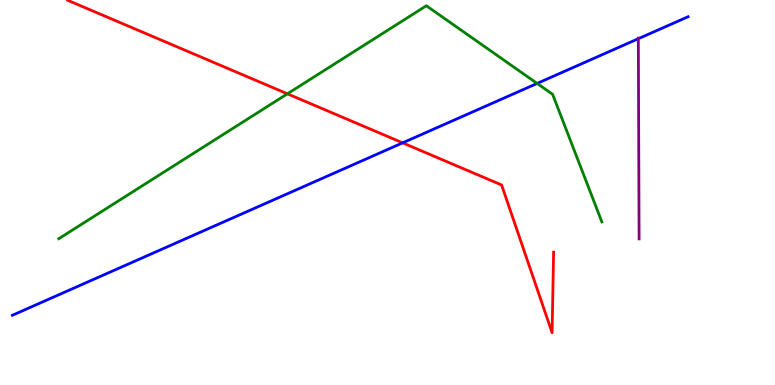[{'lines': ['blue', 'red'], 'intersections': [{'x': 5.2, 'y': 6.29}]}, {'lines': ['green', 'red'], 'intersections': [{'x': 3.71, 'y': 7.56}]}, {'lines': ['purple', 'red'], 'intersections': []}, {'lines': ['blue', 'green'], 'intersections': [{'x': 6.93, 'y': 7.83}]}, {'lines': ['blue', 'purple'], 'intersections': [{'x': 8.24, 'y': 8.99}]}, {'lines': ['green', 'purple'], 'intersections': []}]